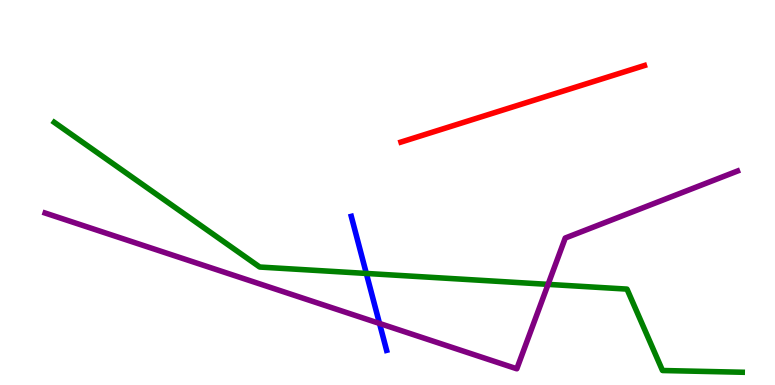[{'lines': ['blue', 'red'], 'intersections': []}, {'lines': ['green', 'red'], 'intersections': []}, {'lines': ['purple', 'red'], 'intersections': []}, {'lines': ['blue', 'green'], 'intersections': [{'x': 4.73, 'y': 2.9}]}, {'lines': ['blue', 'purple'], 'intersections': [{'x': 4.9, 'y': 1.6}]}, {'lines': ['green', 'purple'], 'intersections': [{'x': 7.07, 'y': 2.61}]}]